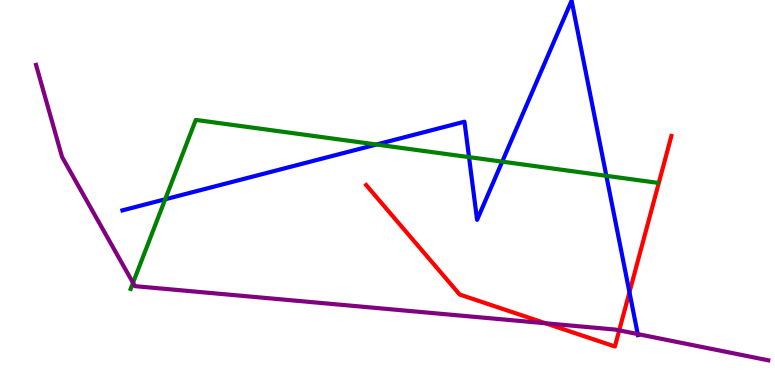[{'lines': ['blue', 'red'], 'intersections': [{'x': 8.12, 'y': 2.41}]}, {'lines': ['green', 'red'], 'intersections': []}, {'lines': ['purple', 'red'], 'intersections': [{'x': 7.04, 'y': 1.6}, {'x': 7.99, 'y': 1.42}]}, {'lines': ['blue', 'green'], 'intersections': [{'x': 2.13, 'y': 4.82}, {'x': 4.86, 'y': 6.25}, {'x': 6.05, 'y': 5.92}, {'x': 6.48, 'y': 5.8}, {'x': 7.82, 'y': 5.43}]}, {'lines': ['blue', 'purple'], 'intersections': [{'x': 8.23, 'y': 1.32}]}, {'lines': ['green', 'purple'], 'intersections': [{'x': 1.72, 'y': 2.65}]}]